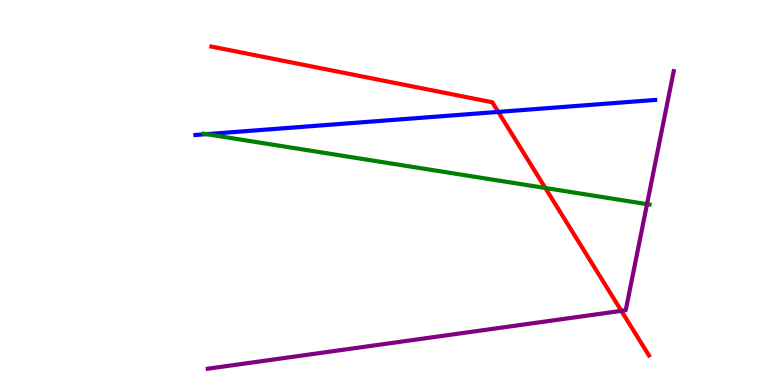[{'lines': ['blue', 'red'], 'intersections': [{'x': 6.43, 'y': 7.09}]}, {'lines': ['green', 'red'], 'intersections': [{'x': 7.04, 'y': 5.12}]}, {'lines': ['purple', 'red'], 'intersections': [{'x': 8.02, 'y': 1.93}]}, {'lines': ['blue', 'green'], 'intersections': [{'x': 2.66, 'y': 6.52}]}, {'lines': ['blue', 'purple'], 'intersections': []}, {'lines': ['green', 'purple'], 'intersections': [{'x': 8.35, 'y': 4.7}]}]